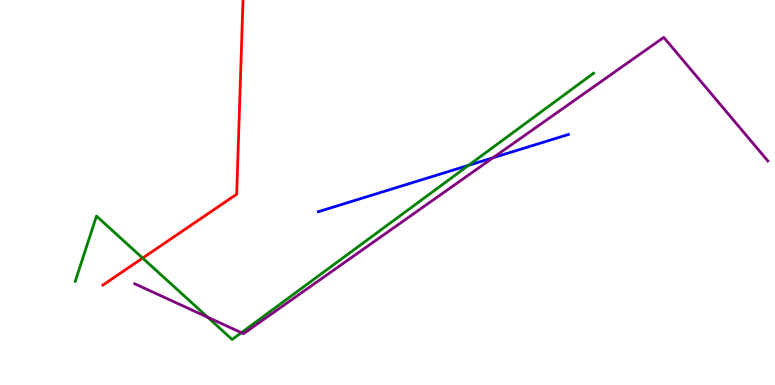[{'lines': ['blue', 'red'], 'intersections': []}, {'lines': ['green', 'red'], 'intersections': [{'x': 1.84, 'y': 3.3}]}, {'lines': ['purple', 'red'], 'intersections': []}, {'lines': ['blue', 'green'], 'intersections': [{'x': 6.05, 'y': 5.71}]}, {'lines': ['blue', 'purple'], 'intersections': [{'x': 6.36, 'y': 5.9}]}, {'lines': ['green', 'purple'], 'intersections': [{'x': 2.68, 'y': 1.76}, {'x': 3.11, 'y': 1.36}]}]